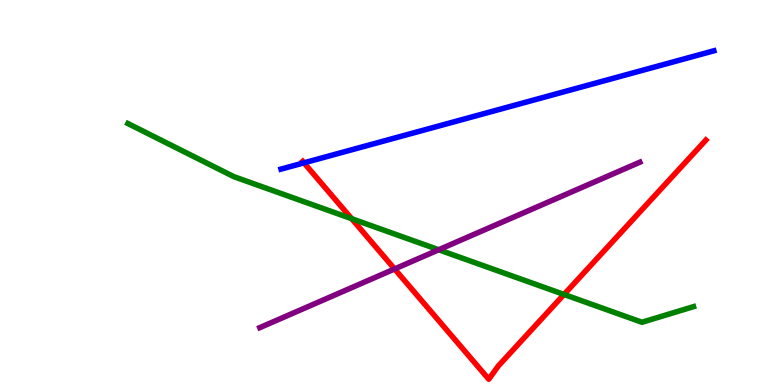[{'lines': ['blue', 'red'], 'intersections': [{'x': 3.92, 'y': 5.77}]}, {'lines': ['green', 'red'], 'intersections': [{'x': 4.54, 'y': 4.32}, {'x': 7.28, 'y': 2.35}]}, {'lines': ['purple', 'red'], 'intersections': [{'x': 5.09, 'y': 3.01}]}, {'lines': ['blue', 'green'], 'intersections': []}, {'lines': ['blue', 'purple'], 'intersections': []}, {'lines': ['green', 'purple'], 'intersections': [{'x': 5.66, 'y': 3.51}]}]